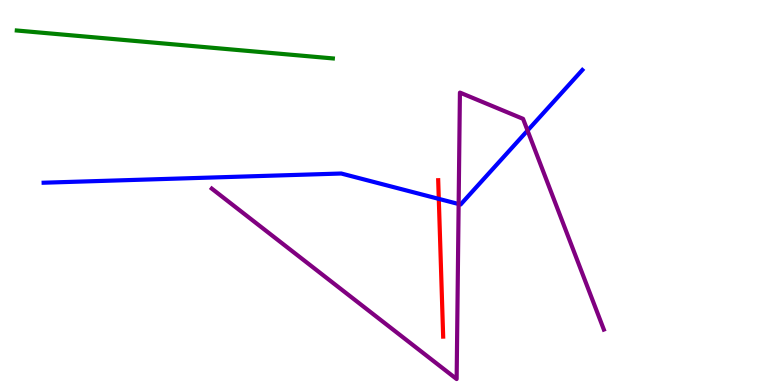[{'lines': ['blue', 'red'], 'intersections': [{'x': 5.66, 'y': 4.83}]}, {'lines': ['green', 'red'], 'intersections': []}, {'lines': ['purple', 'red'], 'intersections': []}, {'lines': ['blue', 'green'], 'intersections': []}, {'lines': ['blue', 'purple'], 'intersections': [{'x': 5.92, 'y': 4.7}, {'x': 6.81, 'y': 6.61}]}, {'lines': ['green', 'purple'], 'intersections': []}]